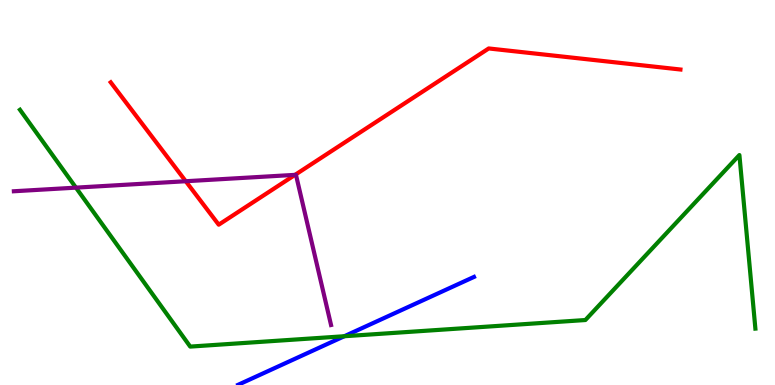[{'lines': ['blue', 'red'], 'intersections': []}, {'lines': ['green', 'red'], 'intersections': []}, {'lines': ['purple', 'red'], 'intersections': [{'x': 2.4, 'y': 5.29}, {'x': 3.81, 'y': 5.46}]}, {'lines': ['blue', 'green'], 'intersections': [{'x': 4.44, 'y': 1.27}]}, {'lines': ['blue', 'purple'], 'intersections': []}, {'lines': ['green', 'purple'], 'intersections': [{'x': 0.98, 'y': 5.13}]}]